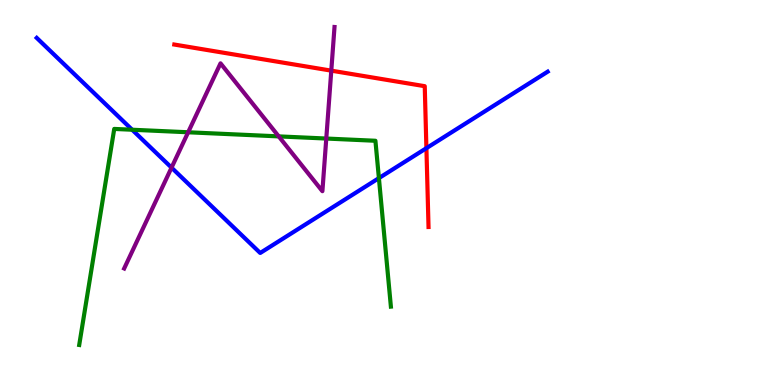[{'lines': ['blue', 'red'], 'intersections': [{'x': 5.5, 'y': 6.15}]}, {'lines': ['green', 'red'], 'intersections': []}, {'lines': ['purple', 'red'], 'intersections': [{'x': 4.27, 'y': 8.16}]}, {'lines': ['blue', 'green'], 'intersections': [{'x': 1.71, 'y': 6.63}, {'x': 4.89, 'y': 5.37}]}, {'lines': ['blue', 'purple'], 'intersections': [{'x': 2.21, 'y': 5.65}]}, {'lines': ['green', 'purple'], 'intersections': [{'x': 2.43, 'y': 6.56}, {'x': 3.6, 'y': 6.46}, {'x': 4.21, 'y': 6.4}]}]